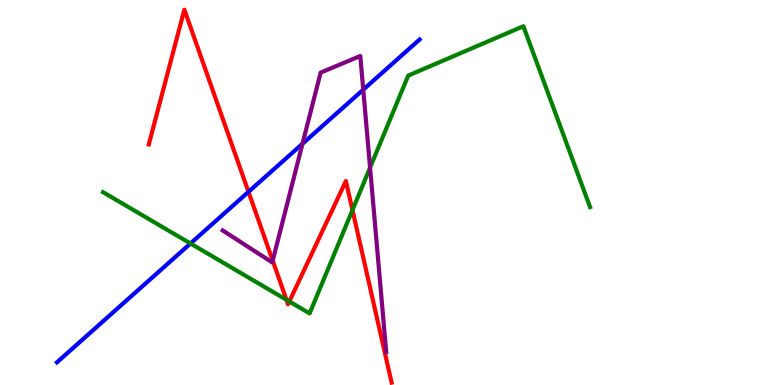[{'lines': ['blue', 'red'], 'intersections': [{'x': 3.21, 'y': 5.02}]}, {'lines': ['green', 'red'], 'intersections': [{'x': 3.7, 'y': 2.21}, {'x': 3.73, 'y': 2.17}, {'x': 4.55, 'y': 4.54}]}, {'lines': ['purple', 'red'], 'intersections': [{'x': 3.52, 'y': 3.23}]}, {'lines': ['blue', 'green'], 'intersections': [{'x': 2.46, 'y': 3.68}]}, {'lines': ['blue', 'purple'], 'intersections': [{'x': 3.9, 'y': 6.27}, {'x': 4.69, 'y': 7.67}]}, {'lines': ['green', 'purple'], 'intersections': [{'x': 4.78, 'y': 5.65}]}]